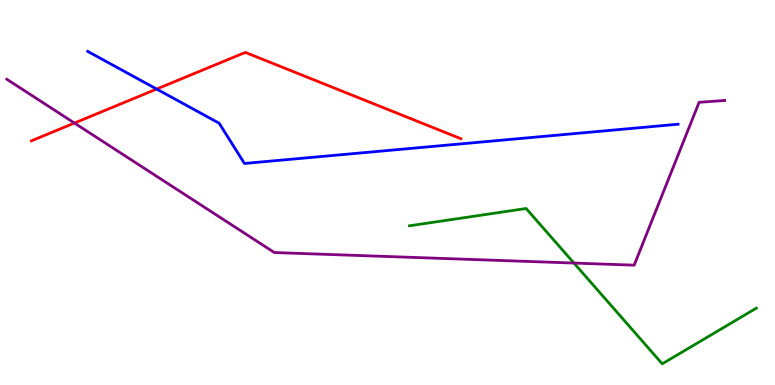[{'lines': ['blue', 'red'], 'intersections': [{'x': 2.02, 'y': 7.69}]}, {'lines': ['green', 'red'], 'intersections': []}, {'lines': ['purple', 'red'], 'intersections': [{'x': 0.96, 'y': 6.8}]}, {'lines': ['blue', 'green'], 'intersections': []}, {'lines': ['blue', 'purple'], 'intersections': []}, {'lines': ['green', 'purple'], 'intersections': [{'x': 7.41, 'y': 3.17}]}]